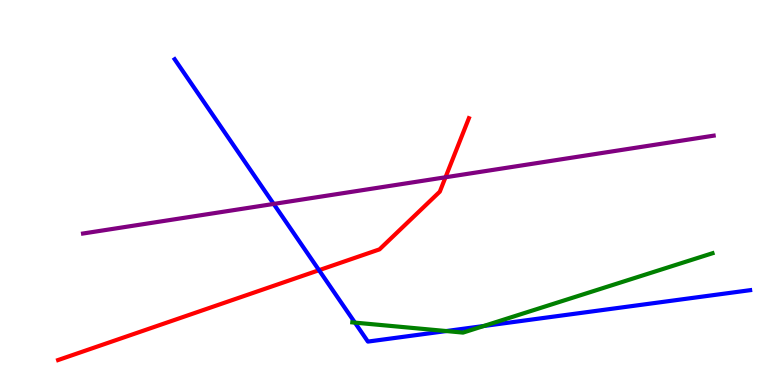[{'lines': ['blue', 'red'], 'intersections': [{'x': 4.12, 'y': 2.98}]}, {'lines': ['green', 'red'], 'intersections': []}, {'lines': ['purple', 'red'], 'intersections': [{'x': 5.75, 'y': 5.4}]}, {'lines': ['blue', 'green'], 'intersections': [{'x': 4.58, 'y': 1.62}, {'x': 5.76, 'y': 1.4}, {'x': 6.24, 'y': 1.53}]}, {'lines': ['blue', 'purple'], 'intersections': [{'x': 3.53, 'y': 4.7}]}, {'lines': ['green', 'purple'], 'intersections': []}]